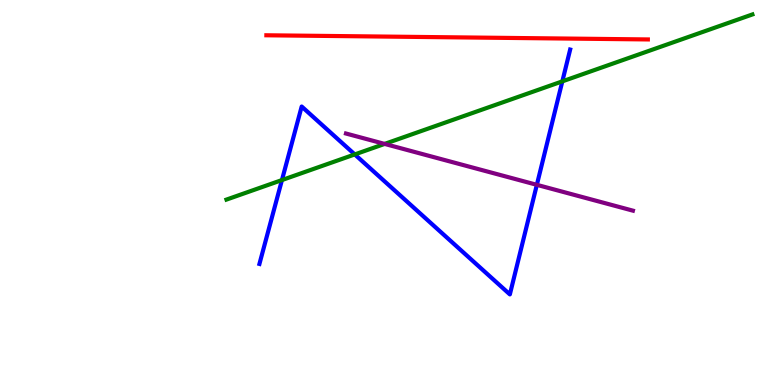[{'lines': ['blue', 'red'], 'intersections': []}, {'lines': ['green', 'red'], 'intersections': []}, {'lines': ['purple', 'red'], 'intersections': []}, {'lines': ['blue', 'green'], 'intersections': [{'x': 3.64, 'y': 5.32}, {'x': 4.58, 'y': 5.99}, {'x': 7.26, 'y': 7.89}]}, {'lines': ['blue', 'purple'], 'intersections': [{'x': 6.93, 'y': 5.2}]}, {'lines': ['green', 'purple'], 'intersections': [{'x': 4.96, 'y': 6.26}]}]